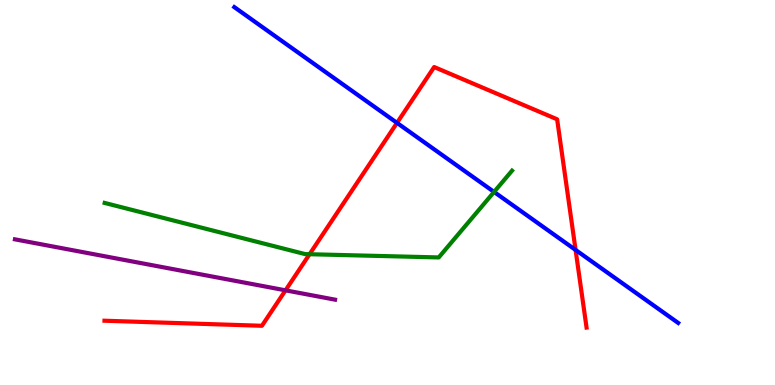[{'lines': ['blue', 'red'], 'intersections': [{'x': 5.12, 'y': 6.81}, {'x': 7.43, 'y': 3.51}]}, {'lines': ['green', 'red'], 'intersections': [{'x': 3.99, 'y': 3.4}]}, {'lines': ['purple', 'red'], 'intersections': [{'x': 3.68, 'y': 2.46}]}, {'lines': ['blue', 'green'], 'intersections': [{'x': 6.38, 'y': 5.01}]}, {'lines': ['blue', 'purple'], 'intersections': []}, {'lines': ['green', 'purple'], 'intersections': []}]